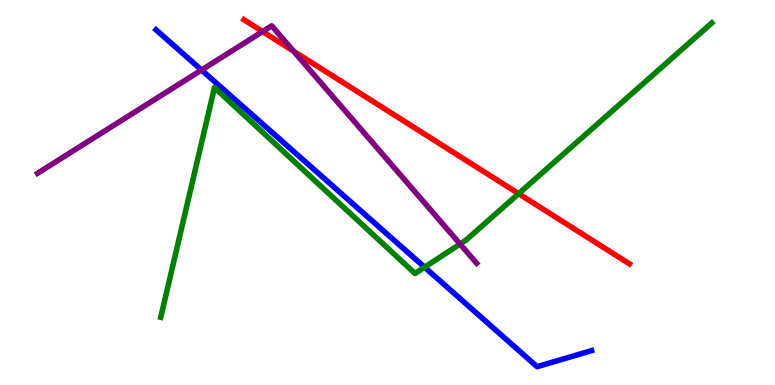[{'lines': ['blue', 'red'], 'intersections': []}, {'lines': ['green', 'red'], 'intersections': [{'x': 6.69, 'y': 4.97}]}, {'lines': ['purple', 'red'], 'intersections': [{'x': 3.39, 'y': 9.18}, {'x': 3.79, 'y': 8.67}]}, {'lines': ['blue', 'green'], 'intersections': [{'x': 5.48, 'y': 3.06}]}, {'lines': ['blue', 'purple'], 'intersections': [{'x': 2.6, 'y': 8.18}]}, {'lines': ['green', 'purple'], 'intersections': [{'x': 5.94, 'y': 3.66}]}]